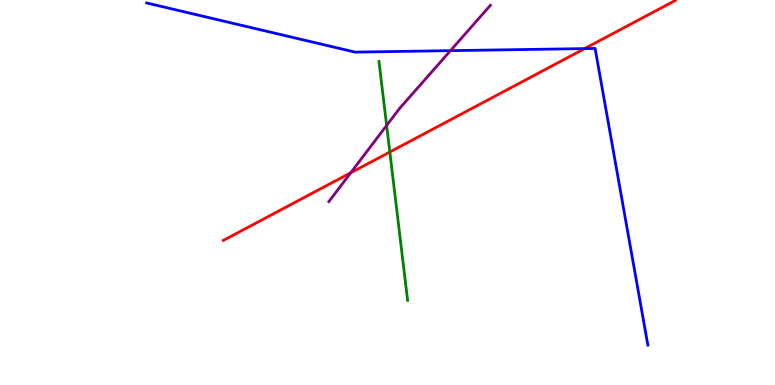[{'lines': ['blue', 'red'], 'intersections': [{'x': 7.54, 'y': 8.74}]}, {'lines': ['green', 'red'], 'intersections': [{'x': 5.03, 'y': 6.05}]}, {'lines': ['purple', 'red'], 'intersections': [{'x': 4.53, 'y': 5.51}]}, {'lines': ['blue', 'green'], 'intersections': []}, {'lines': ['blue', 'purple'], 'intersections': [{'x': 5.81, 'y': 8.68}]}, {'lines': ['green', 'purple'], 'intersections': [{'x': 4.99, 'y': 6.74}]}]